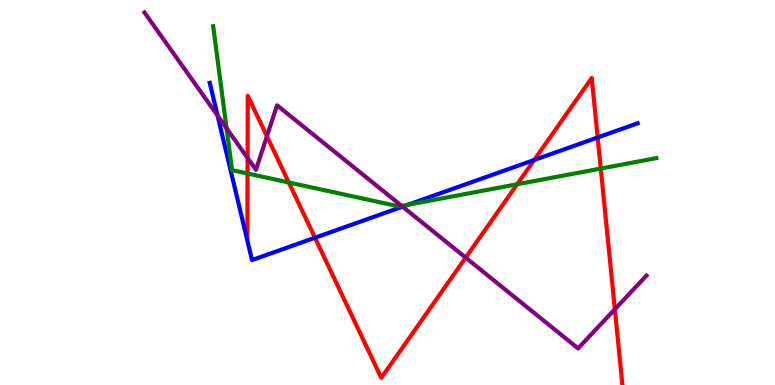[{'lines': ['blue', 'red'], 'intersections': [{'x': 4.06, 'y': 3.82}, {'x': 6.89, 'y': 5.84}, {'x': 7.71, 'y': 6.43}]}, {'lines': ['green', 'red'], 'intersections': [{'x': 3.19, 'y': 5.49}, {'x': 3.73, 'y': 5.26}, {'x': 6.67, 'y': 5.21}, {'x': 7.75, 'y': 5.62}]}, {'lines': ['purple', 'red'], 'intersections': [{'x': 3.19, 'y': 5.9}, {'x': 3.44, 'y': 6.46}, {'x': 6.01, 'y': 3.31}, {'x': 7.93, 'y': 1.97}]}, {'lines': ['blue', 'green'], 'intersections': [{'x': 5.26, 'y': 4.68}]}, {'lines': ['blue', 'purple'], 'intersections': [{'x': 2.81, 'y': 7.0}, {'x': 5.19, 'y': 4.63}]}, {'lines': ['green', 'purple'], 'intersections': [{'x': 2.92, 'y': 6.67}, {'x': 5.18, 'y': 4.65}]}]